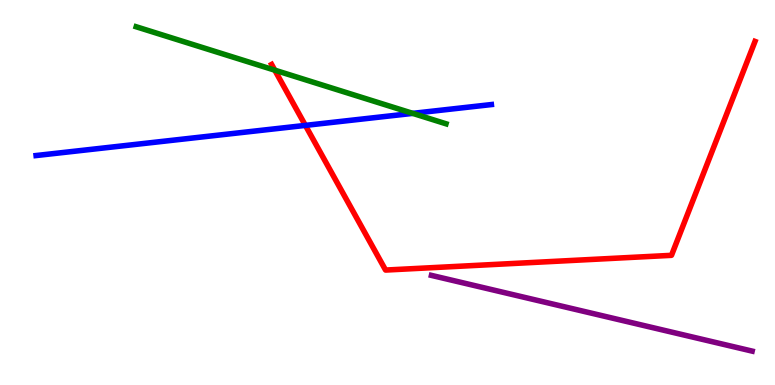[{'lines': ['blue', 'red'], 'intersections': [{'x': 3.94, 'y': 6.74}]}, {'lines': ['green', 'red'], 'intersections': [{'x': 3.55, 'y': 8.18}]}, {'lines': ['purple', 'red'], 'intersections': []}, {'lines': ['blue', 'green'], 'intersections': [{'x': 5.33, 'y': 7.06}]}, {'lines': ['blue', 'purple'], 'intersections': []}, {'lines': ['green', 'purple'], 'intersections': []}]